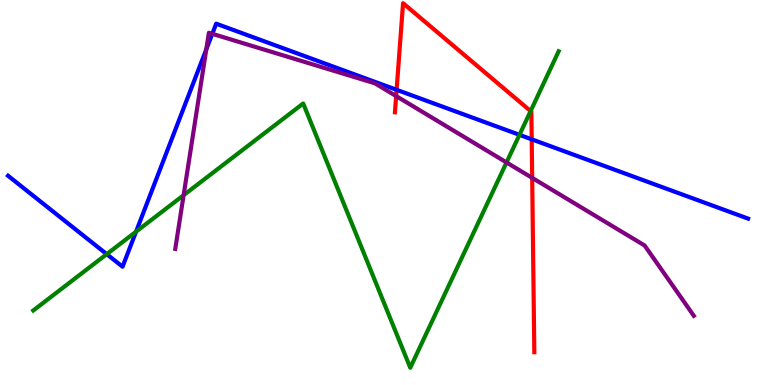[{'lines': ['blue', 'red'], 'intersections': [{'x': 5.12, 'y': 7.67}, {'x': 6.86, 'y': 6.38}]}, {'lines': ['green', 'red'], 'intersections': [{'x': 6.85, 'y': 7.12}]}, {'lines': ['purple', 'red'], 'intersections': [{'x': 5.11, 'y': 7.5}, {'x': 6.87, 'y': 5.38}]}, {'lines': ['blue', 'green'], 'intersections': [{'x': 1.38, 'y': 3.4}, {'x': 1.76, 'y': 3.98}, {'x': 6.7, 'y': 6.5}]}, {'lines': ['blue', 'purple'], 'intersections': [{'x': 2.66, 'y': 8.72}, {'x': 2.74, 'y': 9.12}]}, {'lines': ['green', 'purple'], 'intersections': [{'x': 2.37, 'y': 4.93}, {'x': 6.54, 'y': 5.78}]}]